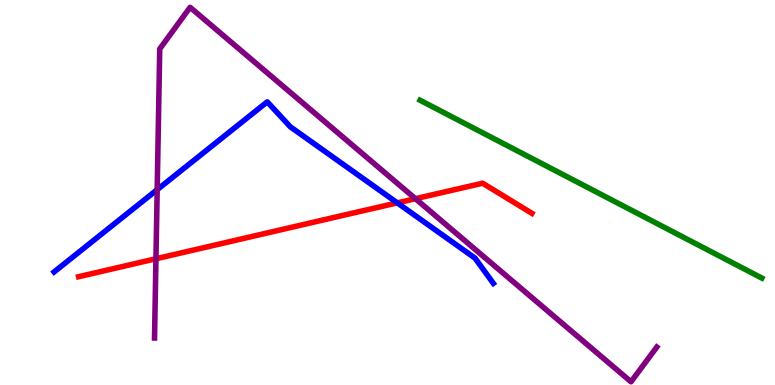[{'lines': ['blue', 'red'], 'intersections': [{'x': 5.13, 'y': 4.73}]}, {'lines': ['green', 'red'], 'intersections': []}, {'lines': ['purple', 'red'], 'intersections': [{'x': 2.01, 'y': 3.28}, {'x': 5.36, 'y': 4.84}]}, {'lines': ['blue', 'green'], 'intersections': []}, {'lines': ['blue', 'purple'], 'intersections': [{'x': 2.03, 'y': 5.07}]}, {'lines': ['green', 'purple'], 'intersections': []}]